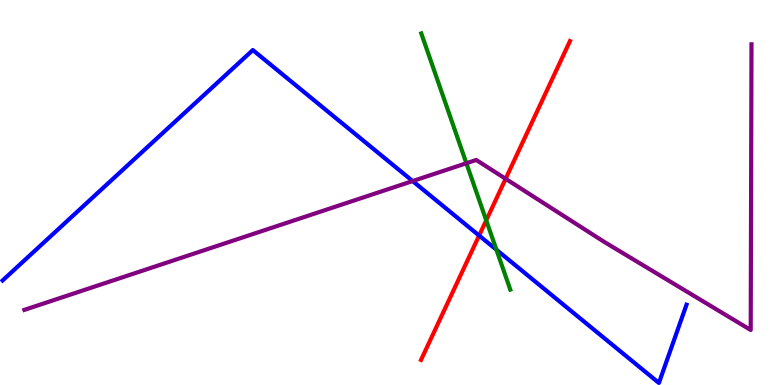[{'lines': ['blue', 'red'], 'intersections': [{'x': 6.18, 'y': 3.88}]}, {'lines': ['green', 'red'], 'intersections': [{'x': 6.27, 'y': 4.28}]}, {'lines': ['purple', 'red'], 'intersections': [{'x': 6.52, 'y': 5.36}]}, {'lines': ['blue', 'green'], 'intersections': [{'x': 6.41, 'y': 3.51}]}, {'lines': ['blue', 'purple'], 'intersections': [{'x': 5.32, 'y': 5.3}]}, {'lines': ['green', 'purple'], 'intersections': [{'x': 6.02, 'y': 5.76}]}]